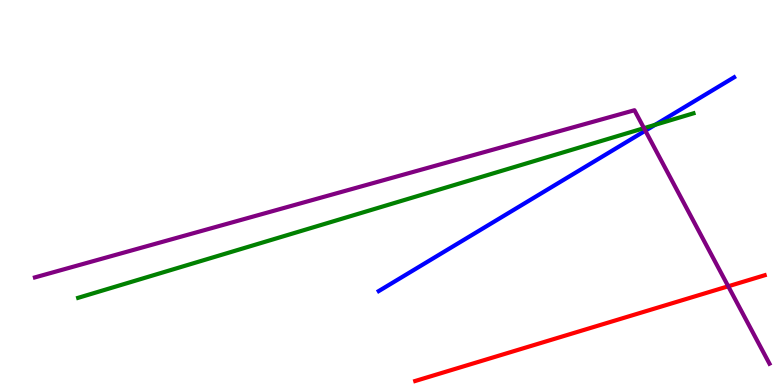[{'lines': ['blue', 'red'], 'intersections': []}, {'lines': ['green', 'red'], 'intersections': []}, {'lines': ['purple', 'red'], 'intersections': [{'x': 9.4, 'y': 2.56}]}, {'lines': ['blue', 'green'], 'intersections': [{'x': 8.45, 'y': 6.76}]}, {'lines': ['blue', 'purple'], 'intersections': [{'x': 8.33, 'y': 6.61}]}, {'lines': ['green', 'purple'], 'intersections': [{'x': 8.31, 'y': 6.67}]}]